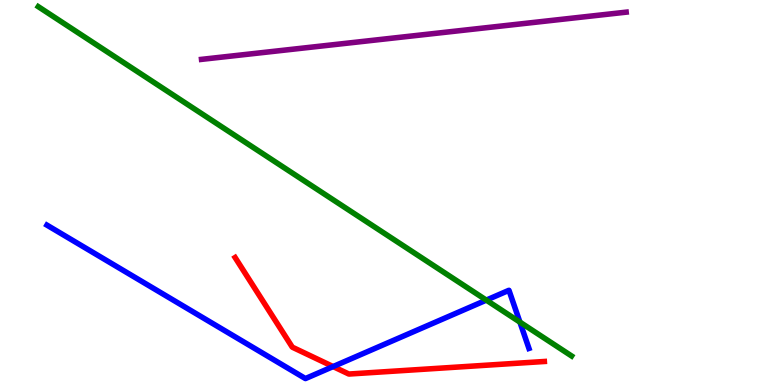[{'lines': ['blue', 'red'], 'intersections': [{'x': 4.3, 'y': 0.479}]}, {'lines': ['green', 'red'], 'intersections': []}, {'lines': ['purple', 'red'], 'intersections': []}, {'lines': ['blue', 'green'], 'intersections': [{'x': 6.28, 'y': 2.2}, {'x': 6.71, 'y': 1.63}]}, {'lines': ['blue', 'purple'], 'intersections': []}, {'lines': ['green', 'purple'], 'intersections': []}]